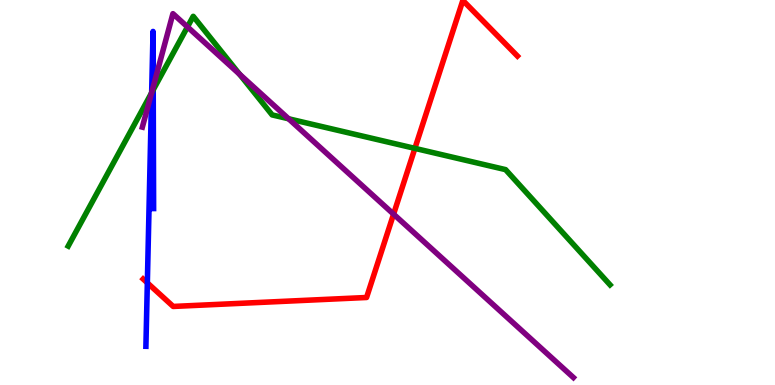[{'lines': ['blue', 'red'], 'intersections': [{'x': 1.9, 'y': 2.65}]}, {'lines': ['green', 'red'], 'intersections': [{'x': 5.35, 'y': 6.15}]}, {'lines': ['purple', 'red'], 'intersections': [{'x': 5.08, 'y': 4.44}]}, {'lines': ['blue', 'green'], 'intersections': [{'x': 1.96, 'y': 7.59}, {'x': 1.98, 'y': 7.67}]}, {'lines': ['blue', 'purple'], 'intersections': [{'x': 1.96, 'y': 7.59}, {'x': 1.98, 'y': 7.75}]}, {'lines': ['green', 'purple'], 'intersections': [{'x': 1.96, 'y': 7.59}, {'x': 2.42, 'y': 9.3}, {'x': 3.09, 'y': 8.07}, {'x': 3.72, 'y': 6.91}]}]